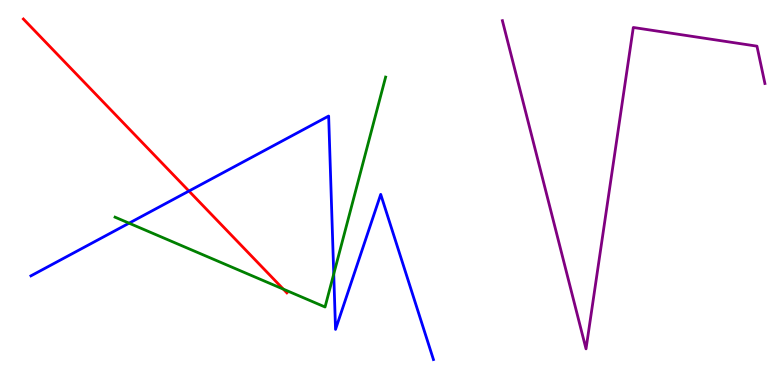[{'lines': ['blue', 'red'], 'intersections': [{'x': 2.44, 'y': 5.04}]}, {'lines': ['green', 'red'], 'intersections': [{'x': 3.66, 'y': 2.49}]}, {'lines': ['purple', 'red'], 'intersections': []}, {'lines': ['blue', 'green'], 'intersections': [{'x': 1.67, 'y': 4.2}, {'x': 4.31, 'y': 2.88}]}, {'lines': ['blue', 'purple'], 'intersections': []}, {'lines': ['green', 'purple'], 'intersections': []}]